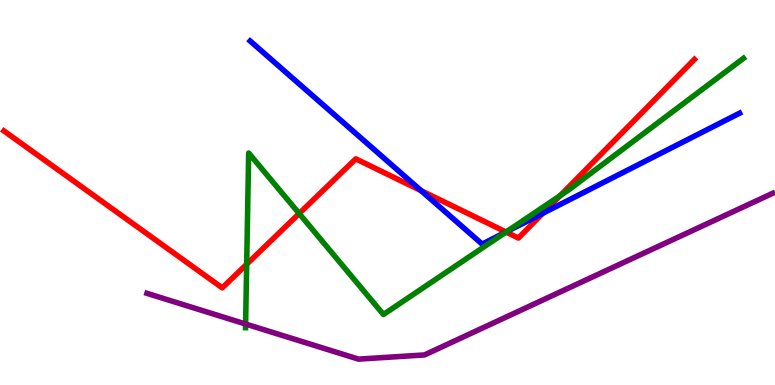[{'lines': ['blue', 'red'], 'intersections': [{'x': 5.43, 'y': 5.05}, {'x': 6.53, 'y': 3.97}, {'x': 7.0, 'y': 4.46}]}, {'lines': ['green', 'red'], 'intersections': [{'x': 3.18, 'y': 3.14}, {'x': 3.86, 'y': 4.45}, {'x': 6.53, 'y': 3.97}, {'x': 7.23, 'y': 4.92}]}, {'lines': ['purple', 'red'], 'intersections': []}, {'lines': ['blue', 'green'], 'intersections': [{'x': 6.53, 'y': 3.98}]}, {'lines': ['blue', 'purple'], 'intersections': []}, {'lines': ['green', 'purple'], 'intersections': [{'x': 3.17, 'y': 1.58}]}]